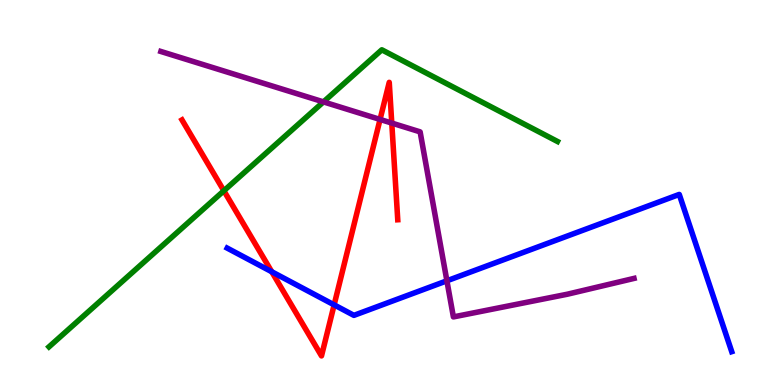[{'lines': ['blue', 'red'], 'intersections': [{'x': 3.51, 'y': 2.94}, {'x': 4.31, 'y': 2.08}]}, {'lines': ['green', 'red'], 'intersections': [{'x': 2.89, 'y': 5.04}]}, {'lines': ['purple', 'red'], 'intersections': [{'x': 4.9, 'y': 6.9}, {'x': 5.06, 'y': 6.8}]}, {'lines': ['blue', 'green'], 'intersections': []}, {'lines': ['blue', 'purple'], 'intersections': [{'x': 5.77, 'y': 2.71}]}, {'lines': ['green', 'purple'], 'intersections': [{'x': 4.17, 'y': 7.35}]}]